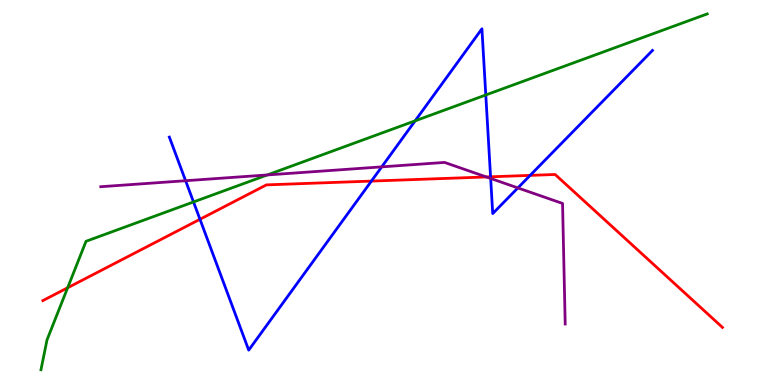[{'lines': ['blue', 'red'], 'intersections': [{'x': 2.58, 'y': 4.3}, {'x': 4.79, 'y': 5.3}, {'x': 6.33, 'y': 5.41}, {'x': 6.84, 'y': 5.44}]}, {'lines': ['green', 'red'], 'intersections': [{'x': 0.873, 'y': 2.53}]}, {'lines': ['purple', 'red'], 'intersections': [{'x': 6.28, 'y': 5.4}]}, {'lines': ['blue', 'green'], 'intersections': [{'x': 2.5, 'y': 4.75}, {'x': 5.36, 'y': 6.86}, {'x': 6.27, 'y': 7.53}]}, {'lines': ['blue', 'purple'], 'intersections': [{'x': 2.39, 'y': 5.31}, {'x': 4.93, 'y': 5.67}, {'x': 6.33, 'y': 5.36}, {'x': 6.68, 'y': 5.12}]}, {'lines': ['green', 'purple'], 'intersections': [{'x': 3.45, 'y': 5.46}]}]